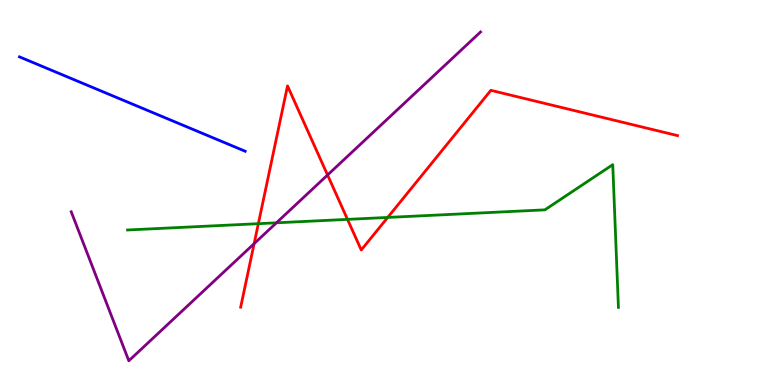[{'lines': ['blue', 'red'], 'intersections': []}, {'lines': ['green', 'red'], 'intersections': [{'x': 3.33, 'y': 4.19}, {'x': 4.48, 'y': 4.3}, {'x': 5.0, 'y': 4.35}]}, {'lines': ['purple', 'red'], 'intersections': [{'x': 3.28, 'y': 3.67}, {'x': 4.23, 'y': 5.45}]}, {'lines': ['blue', 'green'], 'intersections': []}, {'lines': ['blue', 'purple'], 'intersections': []}, {'lines': ['green', 'purple'], 'intersections': [{'x': 3.57, 'y': 4.21}]}]